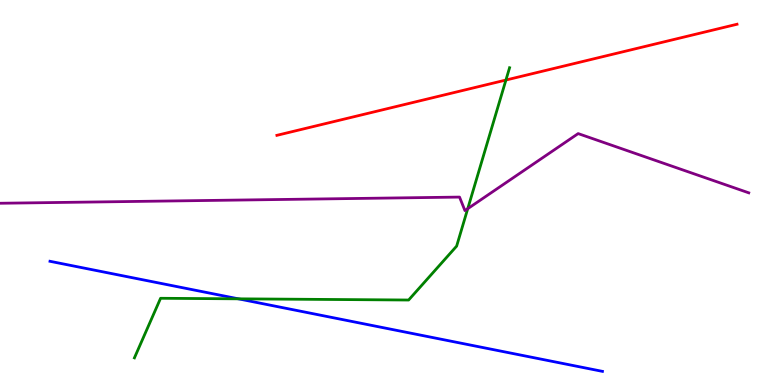[{'lines': ['blue', 'red'], 'intersections': []}, {'lines': ['green', 'red'], 'intersections': [{'x': 6.53, 'y': 7.92}]}, {'lines': ['purple', 'red'], 'intersections': []}, {'lines': ['blue', 'green'], 'intersections': [{'x': 3.08, 'y': 2.24}]}, {'lines': ['blue', 'purple'], 'intersections': []}, {'lines': ['green', 'purple'], 'intersections': [{'x': 6.04, 'y': 4.58}]}]